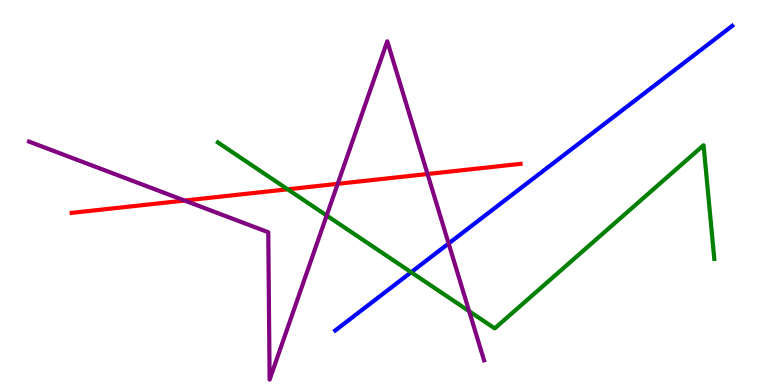[{'lines': ['blue', 'red'], 'intersections': []}, {'lines': ['green', 'red'], 'intersections': [{'x': 3.71, 'y': 5.08}]}, {'lines': ['purple', 'red'], 'intersections': [{'x': 2.38, 'y': 4.79}, {'x': 4.36, 'y': 5.23}, {'x': 5.52, 'y': 5.48}]}, {'lines': ['blue', 'green'], 'intersections': [{'x': 5.31, 'y': 2.93}]}, {'lines': ['blue', 'purple'], 'intersections': [{'x': 5.79, 'y': 3.68}]}, {'lines': ['green', 'purple'], 'intersections': [{'x': 4.22, 'y': 4.4}, {'x': 6.05, 'y': 1.92}]}]